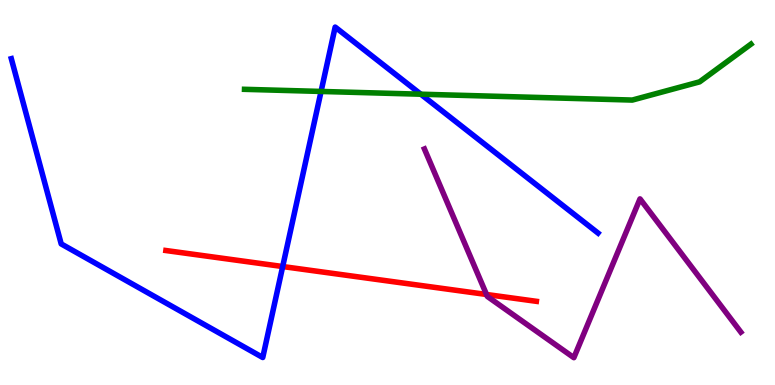[{'lines': ['blue', 'red'], 'intersections': [{'x': 3.65, 'y': 3.08}]}, {'lines': ['green', 'red'], 'intersections': []}, {'lines': ['purple', 'red'], 'intersections': [{'x': 6.28, 'y': 2.35}]}, {'lines': ['blue', 'green'], 'intersections': [{'x': 4.14, 'y': 7.62}, {'x': 5.43, 'y': 7.55}]}, {'lines': ['blue', 'purple'], 'intersections': []}, {'lines': ['green', 'purple'], 'intersections': []}]